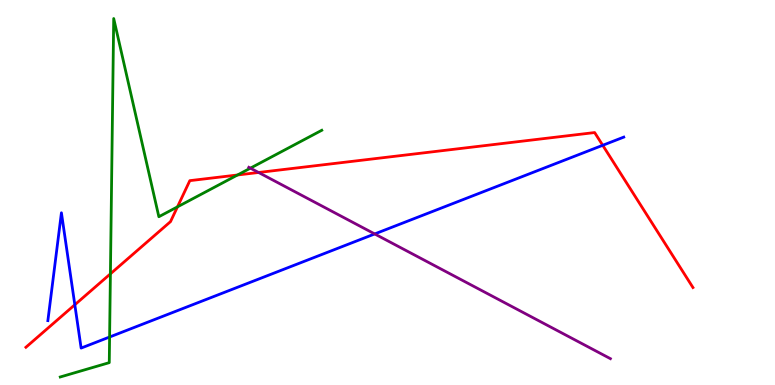[{'lines': ['blue', 'red'], 'intersections': [{'x': 0.965, 'y': 2.08}, {'x': 7.78, 'y': 6.23}]}, {'lines': ['green', 'red'], 'intersections': [{'x': 1.42, 'y': 2.89}, {'x': 2.29, 'y': 4.63}, {'x': 3.06, 'y': 5.46}]}, {'lines': ['purple', 'red'], 'intersections': [{'x': 3.34, 'y': 5.52}]}, {'lines': ['blue', 'green'], 'intersections': [{'x': 1.41, 'y': 1.25}]}, {'lines': ['blue', 'purple'], 'intersections': [{'x': 4.83, 'y': 3.92}]}, {'lines': ['green', 'purple'], 'intersections': [{'x': 3.23, 'y': 5.63}]}]